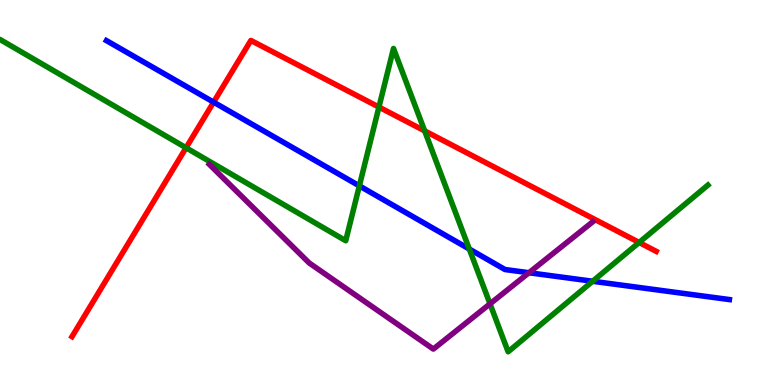[{'lines': ['blue', 'red'], 'intersections': [{'x': 2.76, 'y': 7.35}]}, {'lines': ['green', 'red'], 'intersections': [{'x': 2.4, 'y': 6.16}, {'x': 4.89, 'y': 7.22}, {'x': 5.48, 'y': 6.6}, {'x': 8.25, 'y': 3.7}]}, {'lines': ['purple', 'red'], 'intersections': []}, {'lines': ['blue', 'green'], 'intersections': [{'x': 4.64, 'y': 5.17}, {'x': 6.06, 'y': 3.53}, {'x': 7.65, 'y': 2.69}]}, {'lines': ['blue', 'purple'], 'intersections': [{'x': 6.83, 'y': 2.92}]}, {'lines': ['green', 'purple'], 'intersections': [{'x': 6.32, 'y': 2.11}]}]